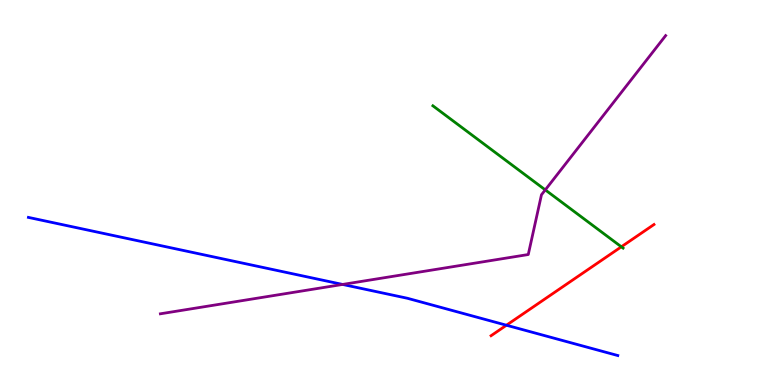[{'lines': ['blue', 'red'], 'intersections': [{'x': 6.53, 'y': 1.55}]}, {'lines': ['green', 'red'], 'intersections': [{'x': 8.02, 'y': 3.59}]}, {'lines': ['purple', 'red'], 'intersections': []}, {'lines': ['blue', 'green'], 'intersections': []}, {'lines': ['blue', 'purple'], 'intersections': [{'x': 4.42, 'y': 2.61}]}, {'lines': ['green', 'purple'], 'intersections': [{'x': 7.04, 'y': 5.07}]}]